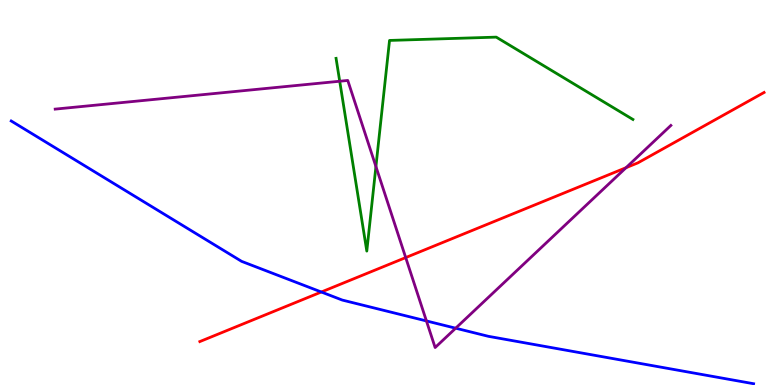[{'lines': ['blue', 'red'], 'intersections': [{'x': 4.15, 'y': 2.42}]}, {'lines': ['green', 'red'], 'intersections': []}, {'lines': ['purple', 'red'], 'intersections': [{'x': 5.23, 'y': 3.31}, {'x': 8.08, 'y': 5.64}]}, {'lines': ['blue', 'green'], 'intersections': []}, {'lines': ['blue', 'purple'], 'intersections': [{'x': 5.5, 'y': 1.66}, {'x': 5.88, 'y': 1.48}]}, {'lines': ['green', 'purple'], 'intersections': [{'x': 4.38, 'y': 7.89}, {'x': 4.85, 'y': 5.67}]}]